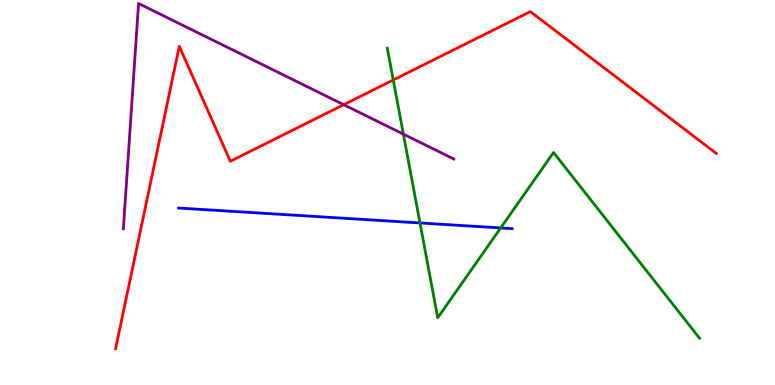[{'lines': ['blue', 'red'], 'intersections': []}, {'lines': ['green', 'red'], 'intersections': [{'x': 5.07, 'y': 7.92}]}, {'lines': ['purple', 'red'], 'intersections': [{'x': 4.44, 'y': 7.28}]}, {'lines': ['blue', 'green'], 'intersections': [{'x': 5.42, 'y': 4.21}, {'x': 6.46, 'y': 4.08}]}, {'lines': ['blue', 'purple'], 'intersections': []}, {'lines': ['green', 'purple'], 'intersections': [{'x': 5.2, 'y': 6.52}]}]